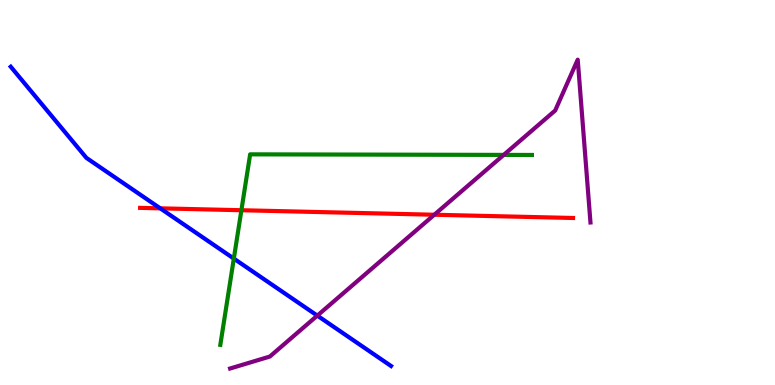[{'lines': ['blue', 'red'], 'intersections': [{'x': 2.07, 'y': 4.59}]}, {'lines': ['green', 'red'], 'intersections': [{'x': 3.11, 'y': 4.54}]}, {'lines': ['purple', 'red'], 'intersections': [{'x': 5.6, 'y': 4.42}]}, {'lines': ['blue', 'green'], 'intersections': [{'x': 3.02, 'y': 3.28}]}, {'lines': ['blue', 'purple'], 'intersections': [{'x': 4.09, 'y': 1.8}]}, {'lines': ['green', 'purple'], 'intersections': [{'x': 6.5, 'y': 5.98}]}]